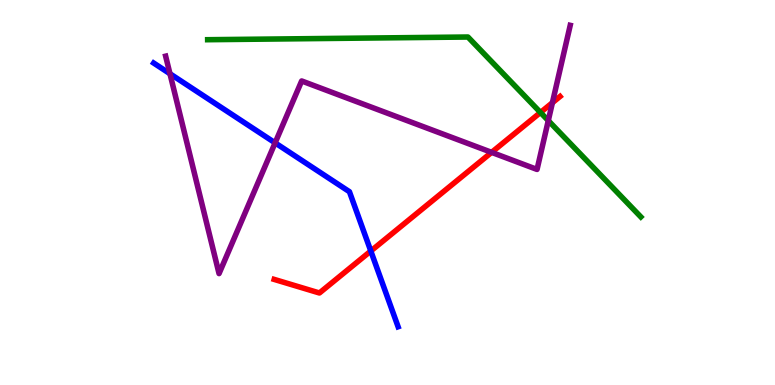[{'lines': ['blue', 'red'], 'intersections': [{'x': 4.78, 'y': 3.48}]}, {'lines': ['green', 'red'], 'intersections': [{'x': 6.97, 'y': 7.08}]}, {'lines': ['purple', 'red'], 'intersections': [{'x': 6.34, 'y': 6.04}, {'x': 7.13, 'y': 7.33}]}, {'lines': ['blue', 'green'], 'intersections': []}, {'lines': ['blue', 'purple'], 'intersections': [{'x': 2.19, 'y': 8.08}, {'x': 3.55, 'y': 6.29}]}, {'lines': ['green', 'purple'], 'intersections': [{'x': 7.07, 'y': 6.87}]}]